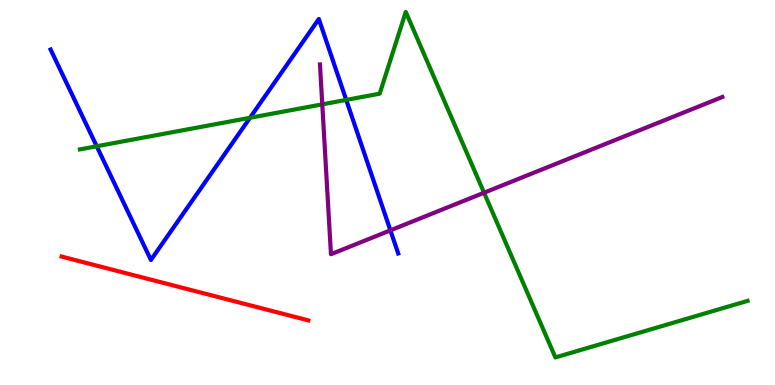[{'lines': ['blue', 'red'], 'intersections': []}, {'lines': ['green', 'red'], 'intersections': []}, {'lines': ['purple', 'red'], 'intersections': []}, {'lines': ['blue', 'green'], 'intersections': [{'x': 1.25, 'y': 6.2}, {'x': 3.23, 'y': 6.94}, {'x': 4.47, 'y': 7.41}]}, {'lines': ['blue', 'purple'], 'intersections': [{'x': 5.04, 'y': 4.02}]}, {'lines': ['green', 'purple'], 'intersections': [{'x': 4.16, 'y': 7.29}, {'x': 6.25, 'y': 4.99}]}]